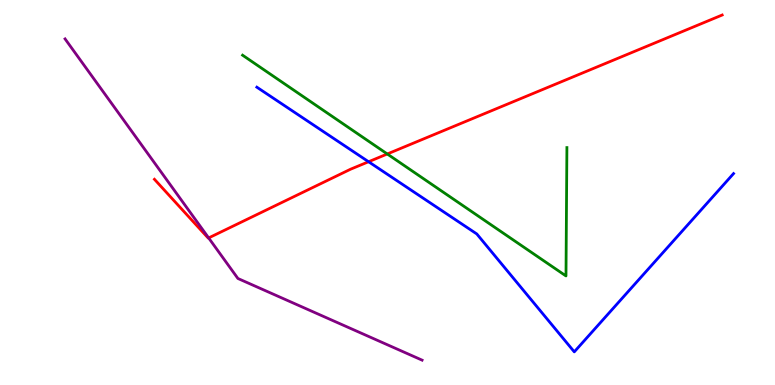[{'lines': ['blue', 'red'], 'intersections': [{'x': 4.76, 'y': 5.8}]}, {'lines': ['green', 'red'], 'intersections': [{'x': 5.0, 'y': 6.0}]}, {'lines': ['purple', 'red'], 'intersections': [{'x': 2.69, 'y': 3.82}]}, {'lines': ['blue', 'green'], 'intersections': []}, {'lines': ['blue', 'purple'], 'intersections': []}, {'lines': ['green', 'purple'], 'intersections': []}]